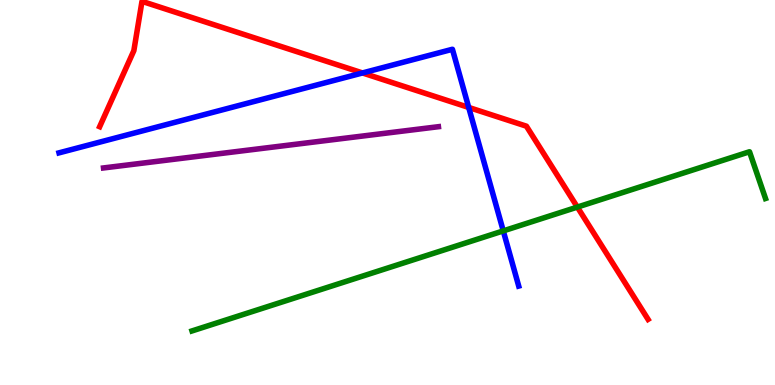[{'lines': ['blue', 'red'], 'intersections': [{'x': 4.68, 'y': 8.11}, {'x': 6.05, 'y': 7.21}]}, {'lines': ['green', 'red'], 'intersections': [{'x': 7.45, 'y': 4.62}]}, {'lines': ['purple', 'red'], 'intersections': []}, {'lines': ['blue', 'green'], 'intersections': [{'x': 6.49, 'y': 4.0}]}, {'lines': ['blue', 'purple'], 'intersections': []}, {'lines': ['green', 'purple'], 'intersections': []}]